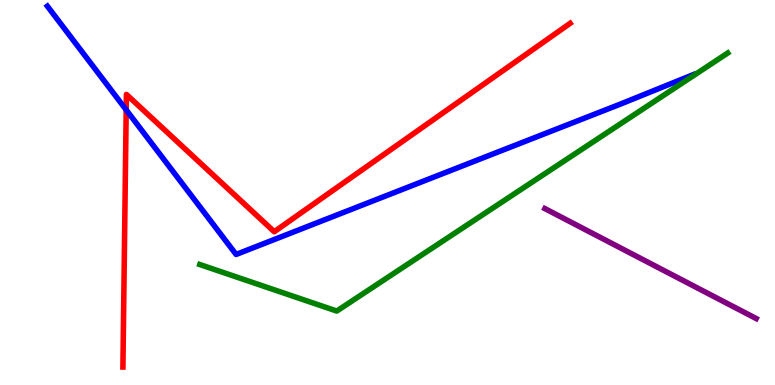[{'lines': ['blue', 'red'], 'intersections': [{'x': 1.63, 'y': 7.15}]}, {'lines': ['green', 'red'], 'intersections': []}, {'lines': ['purple', 'red'], 'intersections': []}, {'lines': ['blue', 'green'], 'intersections': []}, {'lines': ['blue', 'purple'], 'intersections': []}, {'lines': ['green', 'purple'], 'intersections': []}]